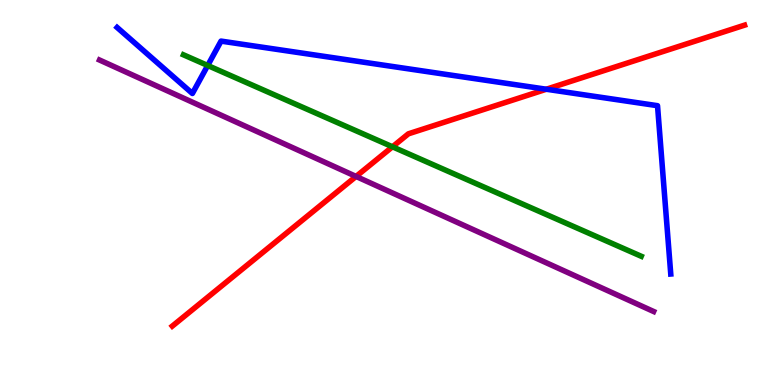[{'lines': ['blue', 'red'], 'intersections': [{'x': 7.05, 'y': 7.68}]}, {'lines': ['green', 'red'], 'intersections': [{'x': 5.06, 'y': 6.19}]}, {'lines': ['purple', 'red'], 'intersections': [{'x': 4.59, 'y': 5.42}]}, {'lines': ['blue', 'green'], 'intersections': [{'x': 2.68, 'y': 8.3}]}, {'lines': ['blue', 'purple'], 'intersections': []}, {'lines': ['green', 'purple'], 'intersections': []}]